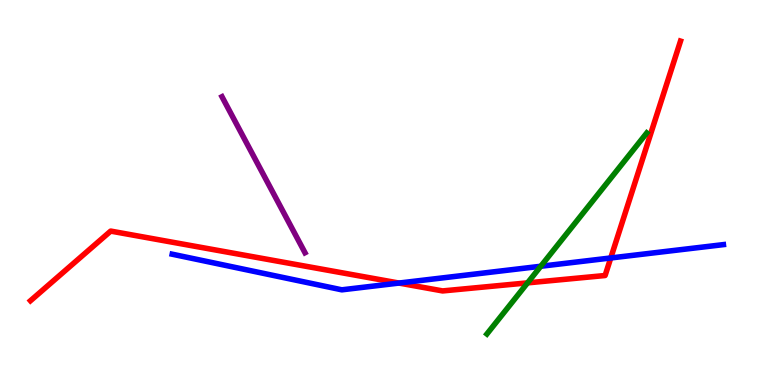[{'lines': ['blue', 'red'], 'intersections': [{'x': 5.15, 'y': 2.65}, {'x': 7.88, 'y': 3.3}]}, {'lines': ['green', 'red'], 'intersections': [{'x': 6.81, 'y': 2.65}]}, {'lines': ['purple', 'red'], 'intersections': []}, {'lines': ['blue', 'green'], 'intersections': [{'x': 6.98, 'y': 3.08}]}, {'lines': ['blue', 'purple'], 'intersections': []}, {'lines': ['green', 'purple'], 'intersections': []}]